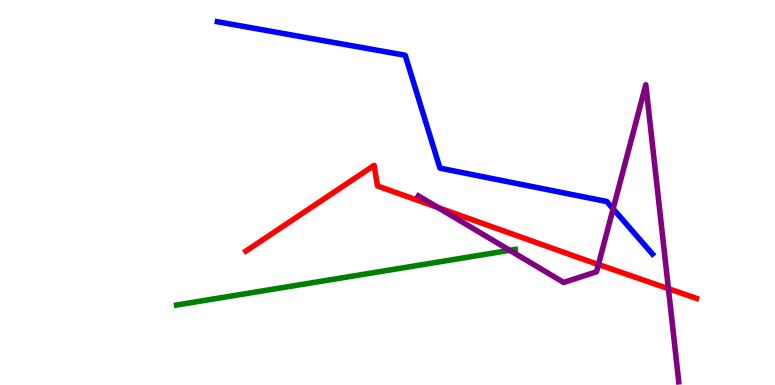[{'lines': ['blue', 'red'], 'intersections': []}, {'lines': ['green', 'red'], 'intersections': []}, {'lines': ['purple', 'red'], 'intersections': [{'x': 5.65, 'y': 4.61}, {'x': 7.72, 'y': 3.13}, {'x': 8.62, 'y': 2.5}]}, {'lines': ['blue', 'green'], 'intersections': []}, {'lines': ['blue', 'purple'], 'intersections': [{'x': 7.91, 'y': 4.58}]}, {'lines': ['green', 'purple'], 'intersections': [{'x': 6.58, 'y': 3.5}]}]